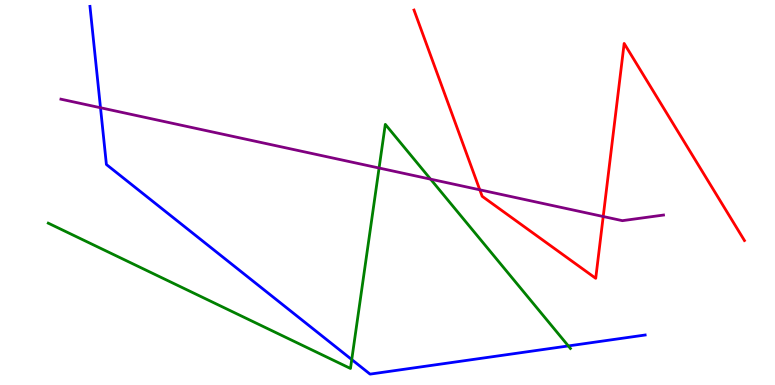[{'lines': ['blue', 'red'], 'intersections': []}, {'lines': ['green', 'red'], 'intersections': []}, {'lines': ['purple', 'red'], 'intersections': [{'x': 6.19, 'y': 5.07}, {'x': 7.78, 'y': 4.38}]}, {'lines': ['blue', 'green'], 'intersections': [{'x': 4.54, 'y': 0.661}, {'x': 7.33, 'y': 1.01}]}, {'lines': ['blue', 'purple'], 'intersections': [{'x': 1.3, 'y': 7.2}]}, {'lines': ['green', 'purple'], 'intersections': [{'x': 4.89, 'y': 5.64}, {'x': 5.56, 'y': 5.35}]}]